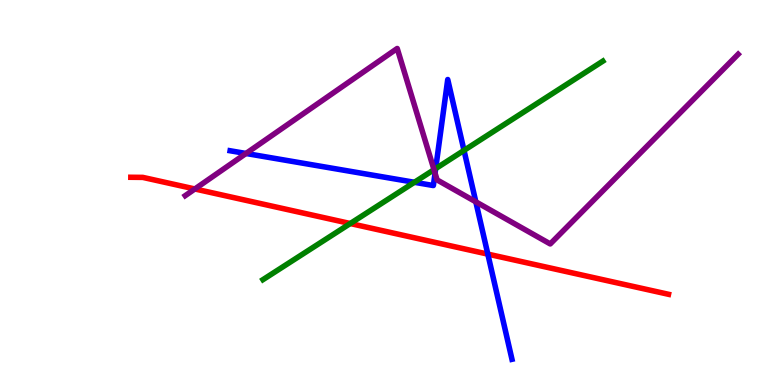[{'lines': ['blue', 'red'], 'intersections': [{'x': 6.29, 'y': 3.4}]}, {'lines': ['green', 'red'], 'intersections': [{'x': 4.52, 'y': 4.19}]}, {'lines': ['purple', 'red'], 'intersections': [{'x': 2.51, 'y': 5.09}]}, {'lines': ['blue', 'green'], 'intersections': [{'x': 5.35, 'y': 5.27}, {'x': 5.62, 'y': 5.62}, {'x': 5.99, 'y': 6.09}]}, {'lines': ['blue', 'purple'], 'intersections': [{'x': 3.17, 'y': 6.01}, {'x': 5.61, 'y': 5.5}, {'x': 6.14, 'y': 4.76}]}, {'lines': ['green', 'purple'], 'intersections': [{'x': 5.6, 'y': 5.59}]}]